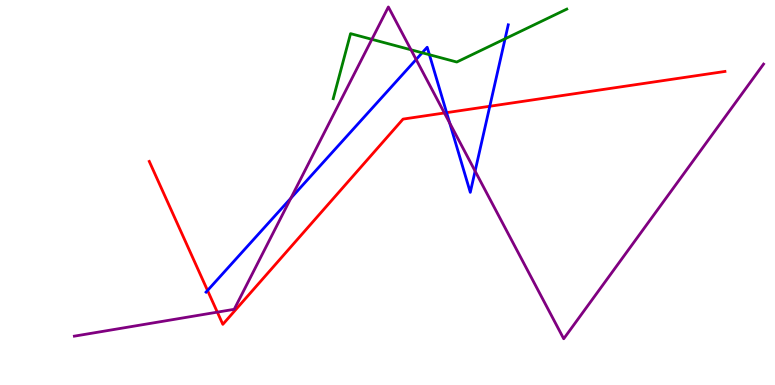[{'lines': ['blue', 'red'], 'intersections': [{'x': 2.68, 'y': 2.46}, {'x': 5.76, 'y': 7.07}, {'x': 6.32, 'y': 7.24}]}, {'lines': ['green', 'red'], 'intersections': []}, {'lines': ['purple', 'red'], 'intersections': [{'x': 2.8, 'y': 1.89}, {'x': 5.73, 'y': 7.07}]}, {'lines': ['blue', 'green'], 'intersections': [{'x': 5.45, 'y': 8.63}, {'x': 5.54, 'y': 8.58}, {'x': 6.52, 'y': 8.99}]}, {'lines': ['blue', 'purple'], 'intersections': [{'x': 3.75, 'y': 4.85}, {'x': 5.37, 'y': 8.45}, {'x': 5.8, 'y': 6.81}, {'x': 6.13, 'y': 5.56}]}, {'lines': ['green', 'purple'], 'intersections': [{'x': 4.8, 'y': 8.98}, {'x': 5.3, 'y': 8.71}]}]